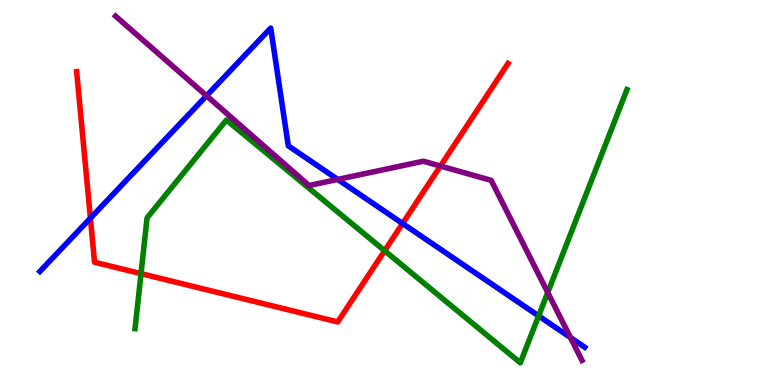[{'lines': ['blue', 'red'], 'intersections': [{'x': 1.17, 'y': 4.33}, {'x': 5.19, 'y': 4.19}]}, {'lines': ['green', 'red'], 'intersections': [{'x': 1.82, 'y': 2.89}, {'x': 4.96, 'y': 3.49}]}, {'lines': ['purple', 'red'], 'intersections': [{'x': 5.68, 'y': 5.69}]}, {'lines': ['blue', 'green'], 'intersections': [{'x': 6.95, 'y': 1.79}]}, {'lines': ['blue', 'purple'], 'intersections': [{'x': 2.66, 'y': 7.51}, {'x': 4.36, 'y': 5.34}, {'x': 7.36, 'y': 1.23}]}, {'lines': ['green', 'purple'], 'intersections': [{'x': 7.07, 'y': 2.4}]}]